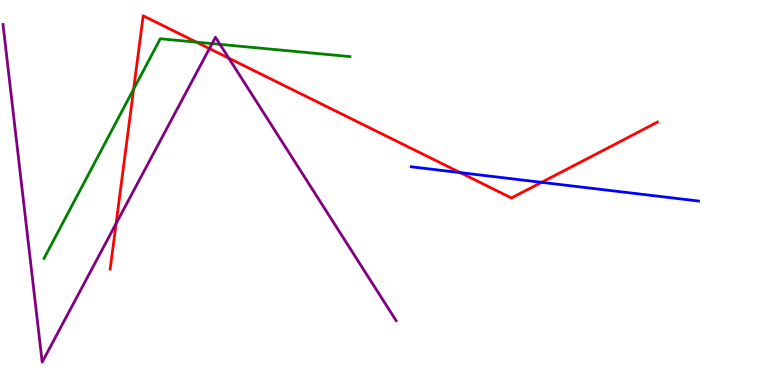[{'lines': ['blue', 'red'], 'intersections': [{'x': 5.94, 'y': 5.52}, {'x': 6.99, 'y': 5.26}]}, {'lines': ['green', 'red'], 'intersections': [{'x': 1.72, 'y': 7.69}, {'x': 2.53, 'y': 8.91}]}, {'lines': ['purple', 'red'], 'intersections': [{'x': 1.5, 'y': 4.19}, {'x': 2.7, 'y': 8.74}, {'x': 2.95, 'y': 8.49}]}, {'lines': ['blue', 'green'], 'intersections': []}, {'lines': ['blue', 'purple'], 'intersections': []}, {'lines': ['green', 'purple'], 'intersections': [{'x': 2.74, 'y': 8.87}, {'x': 2.84, 'y': 8.85}]}]